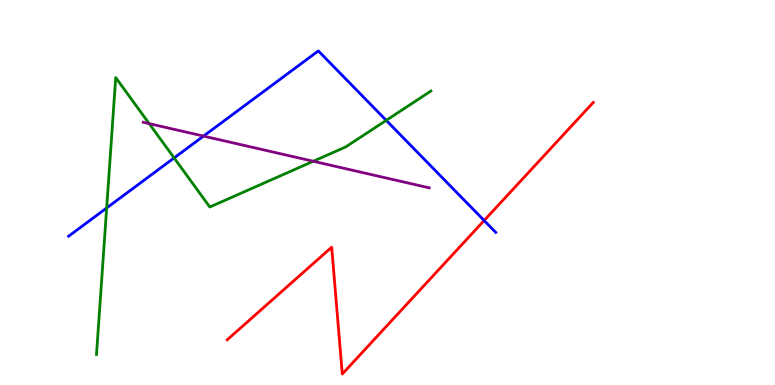[{'lines': ['blue', 'red'], 'intersections': [{'x': 6.25, 'y': 4.27}]}, {'lines': ['green', 'red'], 'intersections': []}, {'lines': ['purple', 'red'], 'intersections': []}, {'lines': ['blue', 'green'], 'intersections': [{'x': 1.38, 'y': 4.6}, {'x': 2.25, 'y': 5.9}, {'x': 4.98, 'y': 6.87}]}, {'lines': ['blue', 'purple'], 'intersections': [{'x': 2.63, 'y': 6.47}]}, {'lines': ['green', 'purple'], 'intersections': [{'x': 1.93, 'y': 6.79}, {'x': 4.04, 'y': 5.81}]}]